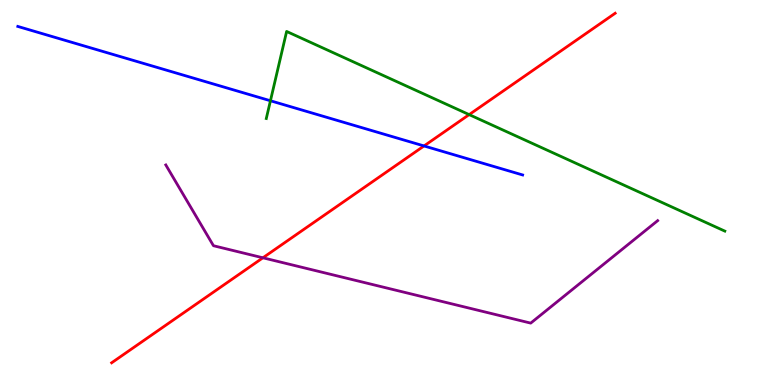[{'lines': ['blue', 'red'], 'intersections': [{'x': 5.47, 'y': 6.21}]}, {'lines': ['green', 'red'], 'intersections': [{'x': 6.05, 'y': 7.02}]}, {'lines': ['purple', 'red'], 'intersections': [{'x': 3.39, 'y': 3.3}]}, {'lines': ['blue', 'green'], 'intersections': [{'x': 3.49, 'y': 7.38}]}, {'lines': ['blue', 'purple'], 'intersections': []}, {'lines': ['green', 'purple'], 'intersections': []}]